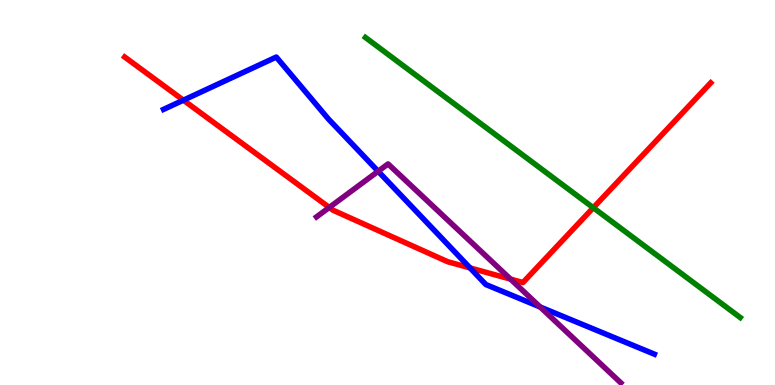[{'lines': ['blue', 'red'], 'intersections': [{'x': 2.37, 'y': 7.4}, {'x': 6.06, 'y': 3.04}]}, {'lines': ['green', 'red'], 'intersections': [{'x': 7.66, 'y': 4.6}]}, {'lines': ['purple', 'red'], 'intersections': [{'x': 4.25, 'y': 4.61}, {'x': 6.59, 'y': 2.75}]}, {'lines': ['blue', 'green'], 'intersections': []}, {'lines': ['blue', 'purple'], 'intersections': [{'x': 4.88, 'y': 5.55}, {'x': 6.97, 'y': 2.03}]}, {'lines': ['green', 'purple'], 'intersections': []}]